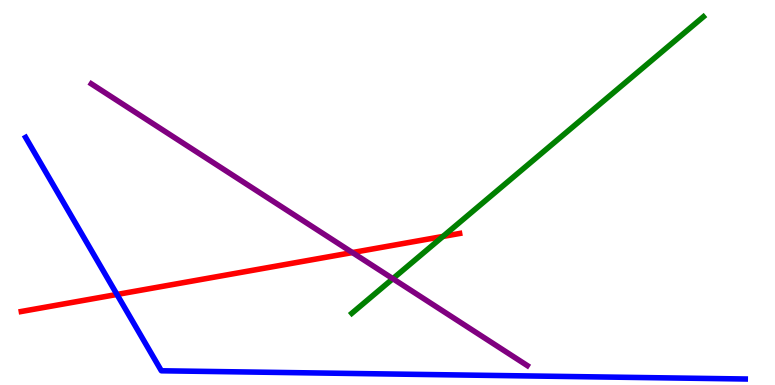[{'lines': ['blue', 'red'], 'intersections': [{'x': 1.51, 'y': 2.35}]}, {'lines': ['green', 'red'], 'intersections': [{'x': 5.72, 'y': 3.86}]}, {'lines': ['purple', 'red'], 'intersections': [{'x': 4.55, 'y': 3.44}]}, {'lines': ['blue', 'green'], 'intersections': []}, {'lines': ['blue', 'purple'], 'intersections': []}, {'lines': ['green', 'purple'], 'intersections': [{'x': 5.07, 'y': 2.76}]}]